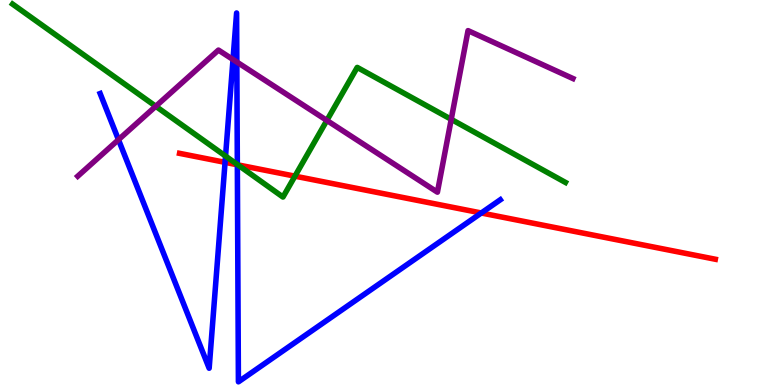[{'lines': ['blue', 'red'], 'intersections': [{'x': 2.9, 'y': 5.78}, {'x': 3.06, 'y': 5.72}, {'x': 6.21, 'y': 4.47}]}, {'lines': ['green', 'red'], 'intersections': [{'x': 3.07, 'y': 5.72}, {'x': 3.81, 'y': 5.42}]}, {'lines': ['purple', 'red'], 'intersections': []}, {'lines': ['blue', 'green'], 'intersections': [{'x': 2.91, 'y': 5.95}, {'x': 3.06, 'y': 5.73}]}, {'lines': ['blue', 'purple'], 'intersections': [{'x': 1.53, 'y': 6.37}, {'x': 3.01, 'y': 8.45}, {'x': 3.06, 'y': 8.39}]}, {'lines': ['green', 'purple'], 'intersections': [{'x': 2.01, 'y': 7.24}, {'x': 4.22, 'y': 6.87}, {'x': 5.82, 'y': 6.9}]}]